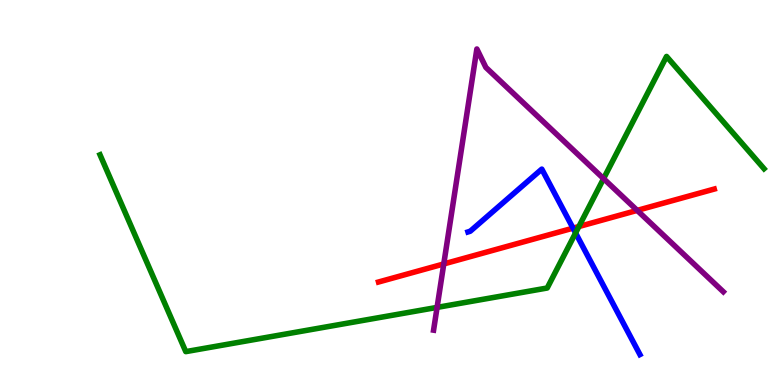[{'lines': ['blue', 'red'], 'intersections': [{'x': 7.39, 'y': 4.07}]}, {'lines': ['green', 'red'], 'intersections': [{'x': 7.47, 'y': 4.12}]}, {'lines': ['purple', 'red'], 'intersections': [{'x': 5.73, 'y': 3.14}, {'x': 8.22, 'y': 4.54}]}, {'lines': ['blue', 'green'], 'intersections': [{'x': 7.43, 'y': 3.95}]}, {'lines': ['blue', 'purple'], 'intersections': []}, {'lines': ['green', 'purple'], 'intersections': [{'x': 5.64, 'y': 2.02}, {'x': 7.79, 'y': 5.36}]}]